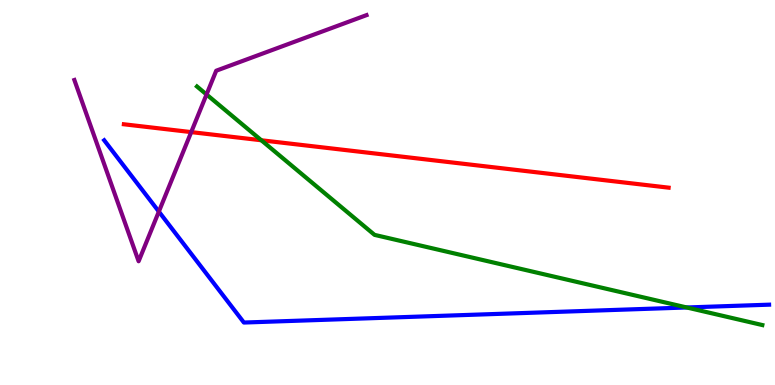[{'lines': ['blue', 'red'], 'intersections': []}, {'lines': ['green', 'red'], 'intersections': [{'x': 3.37, 'y': 6.36}]}, {'lines': ['purple', 'red'], 'intersections': [{'x': 2.47, 'y': 6.57}]}, {'lines': ['blue', 'green'], 'intersections': [{'x': 8.86, 'y': 2.01}]}, {'lines': ['blue', 'purple'], 'intersections': [{'x': 2.05, 'y': 4.5}]}, {'lines': ['green', 'purple'], 'intersections': [{'x': 2.66, 'y': 7.55}]}]